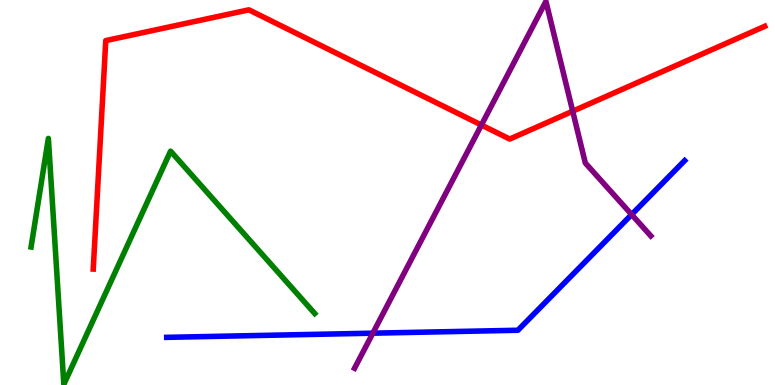[{'lines': ['blue', 'red'], 'intersections': []}, {'lines': ['green', 'red'], 'intersections': []}, {'lines': ['purple', 'red'], 'intersections': [{'x': 6.21, 'y': 6.75}, {'x': 7.39, 'y': 7.11}]}, {'lines': ['blue', 'green'], 'intersections': []}, {'lines': ['blue', 'purple'], 'intersections': [{'x': 4.81, 'y': 1.35}, {'x': 8.15, 'y': 4.43}]}, {'lines': ['green', 'purple'], 'intersections': []}]